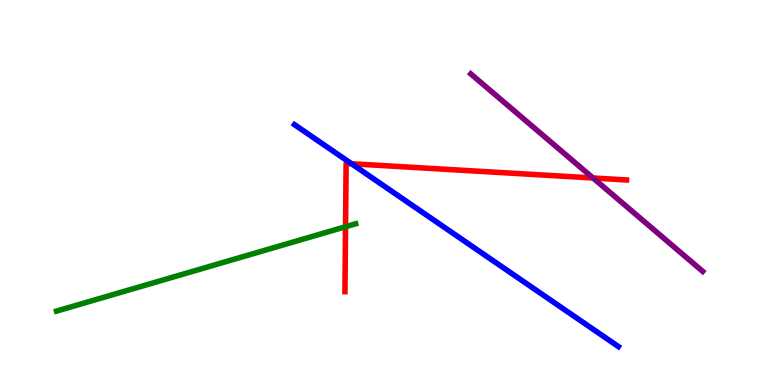[{'lines': ['blue', 'red'], 'intersections': [{'x': 4.54, 'y': 5.75}]}, {'lines': ['green', 'red'], 'intersections': [{'x': 4.46, 'y': 4.11}]}, {'lines': ['purple', 'red'], 'intersections': [{'x': 7.65, 'y': 5.38}]}, {'lines': ['blue', 'green'], 'intersections': []}, {'lines': ['blue', 'purple'], 'intersections': []}, {'lines': ['green', 'purple'], 'intersections': []}]